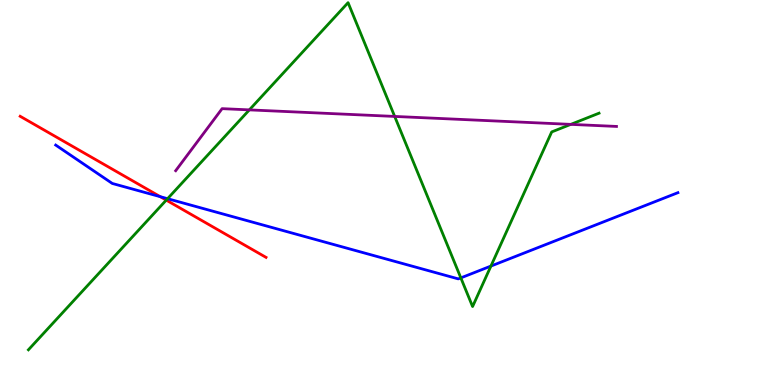[{'lines': ['blue', 'red'], 'intersections': [{'x': 2.07, 'y': 4.89}]}, {'lines': ['green', 'red'], 'intersections': [{'x': 2.15, 'y': 4.8}]}, {'lines': ['purple', 'red'], 'intersections': []}, {'lines': ['blue', 'green'], 'intersections': [{'x': 2.16, 'y': 4.84}, {'x': 5.95, 'y': 2.78}, {'x': 6.33, 'y': 3.09}]}, {'lines': ['blue', 'purple'], 'intersections': []}, {'lines': ['green', 'purple'], 'intersections': [{'x': 3.22, 'y': 7.15}, {'x': 5.09, 'y': 6.98}, {'x': 7.36, 'y': 6.77}]}]